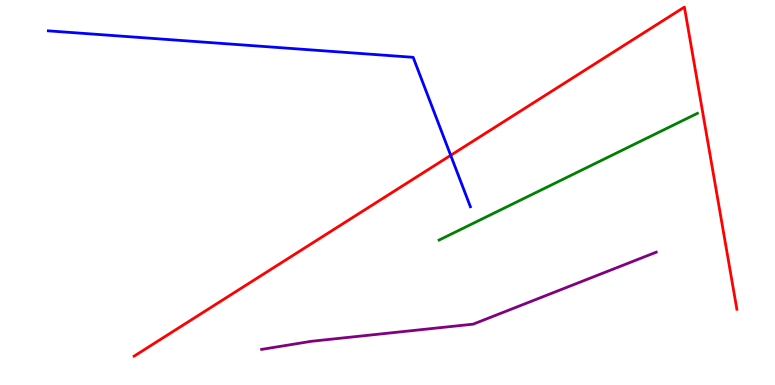[{'lines': ['blue', 'red'], 'intersections': [{'x': 5.82, 'y': 5.97}]}, {'lines': ['green', 'red'], 'intersections': []}, {'lines': ['purple', 'red'], 'intersections': []}, {'lines': ['blue', 'green'], 'intersections': []}, {'lines': ['blue', 'purple'], 'intersections': []}, {'lines': ['green', 'purple'], 'intersections': []}]